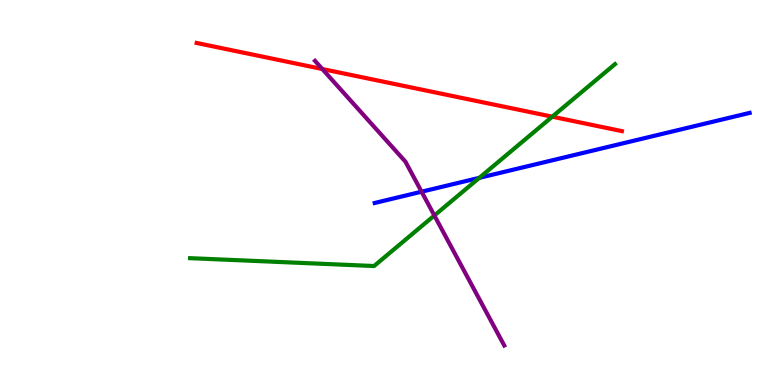[{'lines': ['blue', 'red'], 'intersections': []}, {'lines': ['green', 'red'], 'intersections': [{'x': 7.13, 'y': 6.97}]}, {'lines': ['purple', 'red'], 'intersections': [{'x': 4.16, 'y': 8.21}]}, {'lines': ['blue', 'green'], 'intersections': [{'x': 6.18, 'y': 5.38}]}, {'lines': ['blue', 'purple'], 'intersections': [{'x': 5.44, 'y': 5.02}]}, {'lines': ['green', 'purple'], 'intersections': [{'x': 5.6, 'y': 4.4}]}]